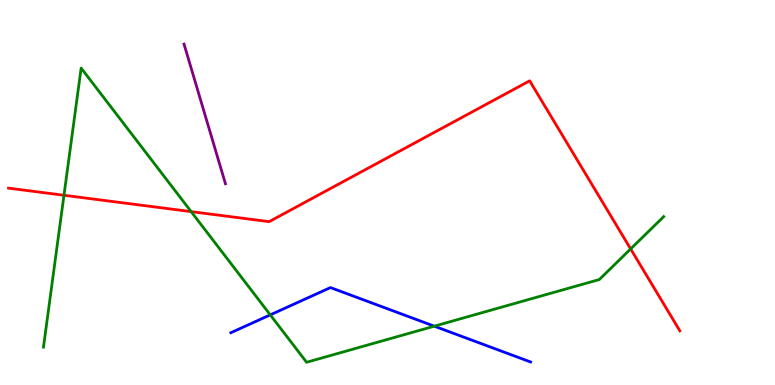[{'lines': ['blue', 'red'], 'intersections': []}, {'lines': ['green', 'red'], 'intersections': [{'x': 0.825, 'y': 4.93}, {'x': 2.47, 'y': 4.5}, {'x': 8.14, 'y': 3.53}]}, {'lines': ['purple', 'red'], 'intersections': []}, {'lines': ['blue', 'green'], 'intersections': [{'x': 3.49, 'y': 1.82}, {'x': 5.6, 'y': 1.53}]}, {'lines': ['blue', 'purple'], 'intersections': []}, {'lines': ['green', 'purple'], 'intersections': []}]